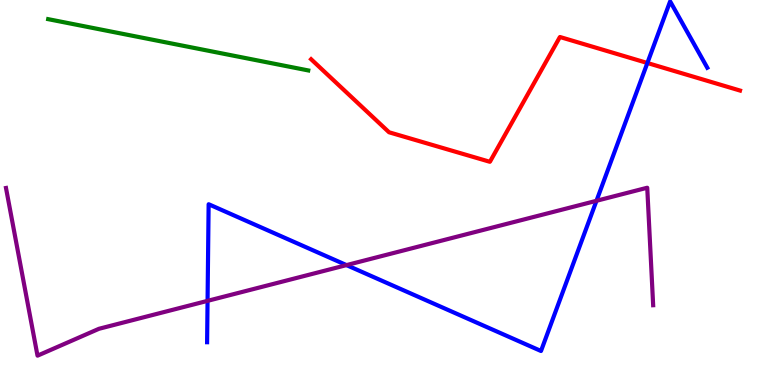[{'lines': ['blue', 'red'], 'intersections': [{'x': 8.35, 'y': 8.36}]}, {'lines': ['green', 'red'], 'intersections': []}, {'lines': ['purple', 'red'], 'intersections': []}, {'lines': ['blue', 'green'], 'intersections': []}, {'lines': ['blue', 'purple'], 'intersections': [{'x': 2.68, 'y': 2.19}, {'x': 4.47, 'y': 3.11}, {'x': 7.7, 'y': 4.78}]}, {'lines': ['green', 'purple'], 'intersections': []}]